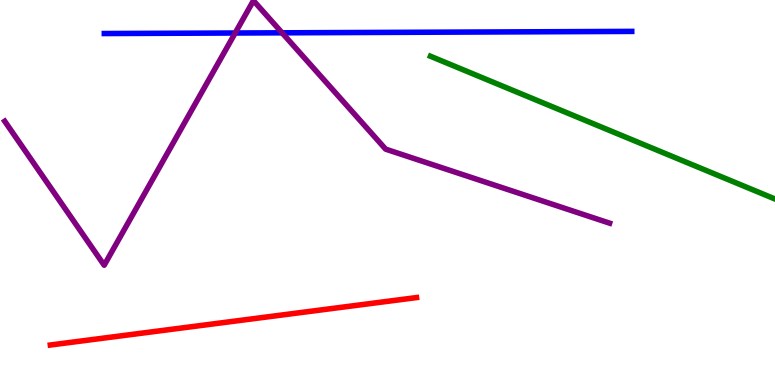[{'lines': ['blue', 'red'], 'intersections': []}, {'lines': ['green', 'red'], 'intersections': []}, {'lines': ['purple', 'red'], 'intersections': []}, {'lines': ['blue', 'green'], 'intersections': []}, {'lines': ['blue', 'purple'], 'intersections': [{'x': 3.03, 'y': 9.14}, {'x': 3.64, 'y': 9.15}]}, {'lines': ['green', 'purple'], 'intersections': []}]